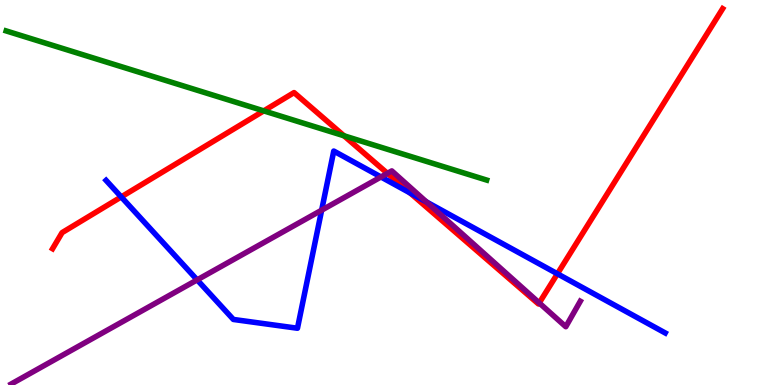[{'lines': ['blue', 'red'], 'intersections': [{'x': 1.56, 'y': 4.89}, {'x': 5.29, 'y': 4.99}, {'x': 7.19, 'y': 2.89}]}, {'lines': ['green', 'red'], 'intersections': [{'x': 3.4, 'y': 7.12}, {'x': 4.44, 'y': 6.47}]}, {'lines': ['purple', 'red'], 'intersections': [{'x': 5.0, 'y': 5.5}, {'x': 6.96, 'y': 2.13}]}, {'lines': ['blue', 'green'], 'intersections': []}, {'lines': ['blue', 'purple'], 'intersections': [{'x': 2.54, 'y': 2.73}, {'x': 4.15, 'y': 4.54}, {'x': 4.92, 'y': 5.4}, {'x': 5.5, 'y': 4.76}]}, {'lines': ['green', 'purple'], 'intersections': []}]